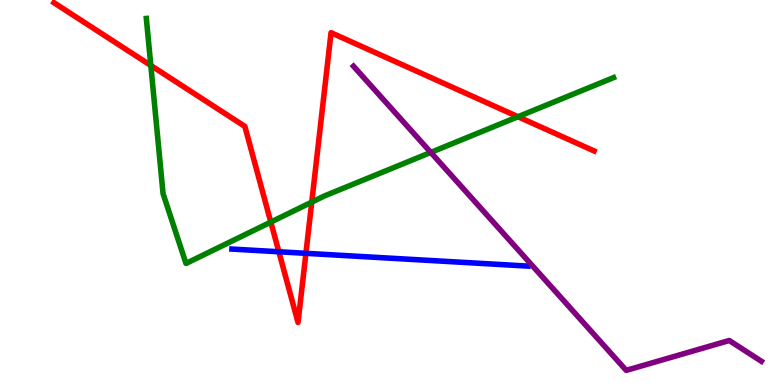[{'lines': ['blue', 'red'], 'intersections': [{'x': 3.6, 'y': 3.46}, {'x': 3.95, 'y': 3.42}]}, {'lines': ['green', 'red'], 'intersections': [{'x': 1.95, 'y': 8.3}, {'x': 3.49, 'y': 4.23}, {'x': 4.02, 'y': 4.75}, {'x': 6.68, 'y': 6.97}]}, {'lines': ['purple', 'red'], 'intersections': []}, {'lines': ['blue', 'green'], 'intersections': []}, {'lines': ['blue', 'purple'], 'intersections': []}, {'lines': ['green', 'purple'], 'intersections': [{'x': 5.56, 'y': 6.04}]}]